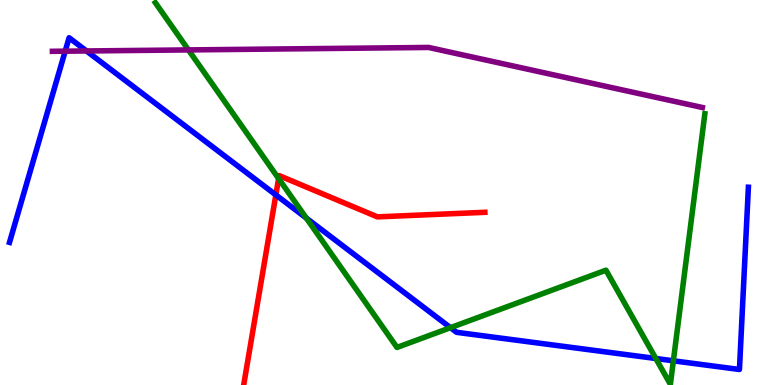[{'lines': ['blue', 'red'], 'intersections': [{'x': 3.56, 'y': 4.94}]}, {'lines': ['green', 'red'], 'intersections': [{'x': 3.6, 'y': 5.36}]}, {'lines': ['purple', 'red'], 'intersections': []}, {'lines': ['blue', 'green'], 'intersections': [{'x': 3.95, 'y': 4.34}, {'x': 5.81, 'y': 1.49}, {'x': 8.46, 'y': 0.688}, {'x': 8.69, 'y': 0.628}]}, {'lines': ['blue', 'purple'], 'intersections': [{'x': 0.841, 'y': 8.67}, {'x': 1.12, 'y': 8.68}]}, {'lines': ['green', 'purple'], 'intersections': [{'x': 2.43, 'y': 8.7}]}]